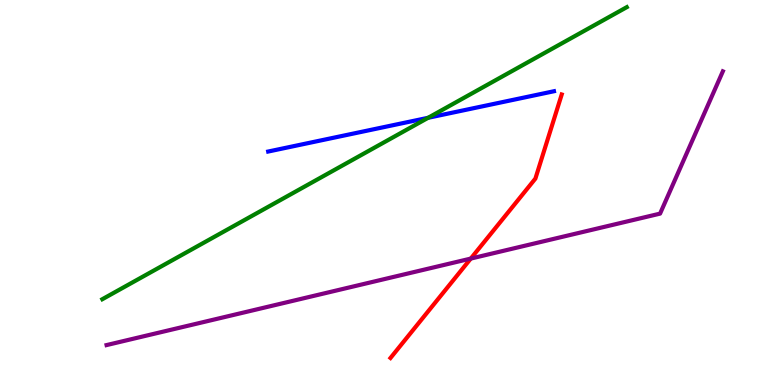[{'lines': ['blue', 'red'], 'intersections': []}, {'lines': ['green', 'red'], 'intersections': []}, {'lines': ['purple', 'red'], 'intersections': [{'x': 6.07, 'y': 3.28}]}, {'lines': ['blue', 'green'], 'intersections': [{'x': 5.52, 'y': 6.94}]}, {'lines': ['blue', 'purple'], 'intersections': []}, {'lines': ['green', 'purple'], 'intersections': []}]